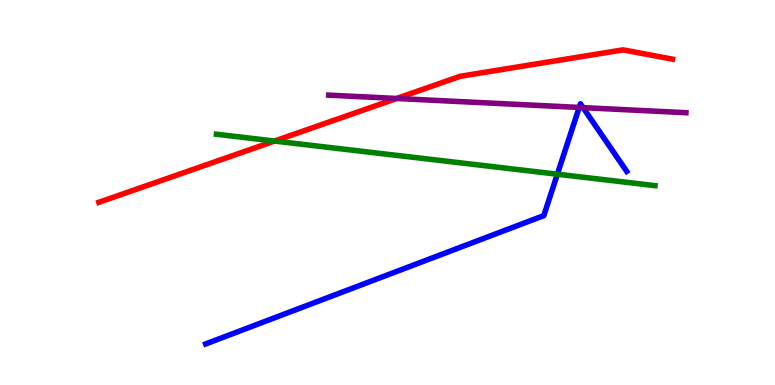[{'lines': ['blue', 'red'], 'intersections': []}, {'lines': ['green', 'red'], 'intersections': [{'x': 3.54, 'y': 6.34}]}, {'lines': ['purple', 'red'], 'intersections': [{'x': 5.12, 'y': 7.44}]}, {'lines': ['blue', 'green'], 'intersections': [{'x': 7.19, 'y': 5.48}]}, {'lines': ['blue', 'purple'], 'intersections': [{'x': 7.47, 'y': 7.21}, {'x': 7.52, 'y': 7.2}]}, {'lines': ['green', 'purple'], 'intersections': []}]